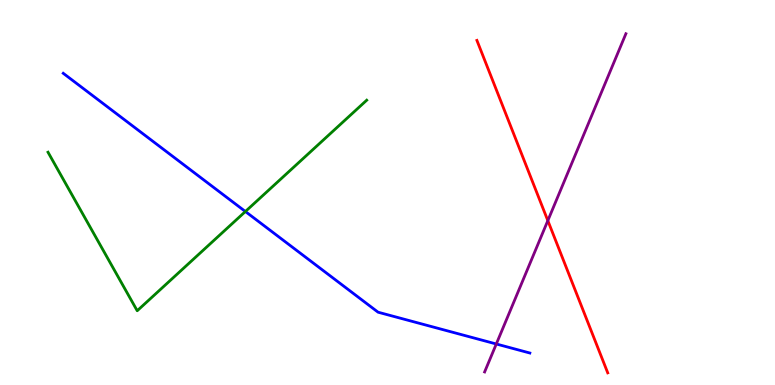[{'lines': ['blue', 'red'], 'intersections': []}, {'lines': ['green', 'red'], 'intersections': []}, {'lines': ['purple', 'red'], 'intersections': [{'x': 7.07, 'y': 4.27}]}, {'lines': ['blue', 'green'], 'intersections': [{'x': 3.17, 'y': 4.51}]}, {'lines': ['blue', 'purple'], 'intersections': [{'x': 6.4, 'y': 1.07}]}, {'lines': ['green', 'purple'], 'intersections': []}]